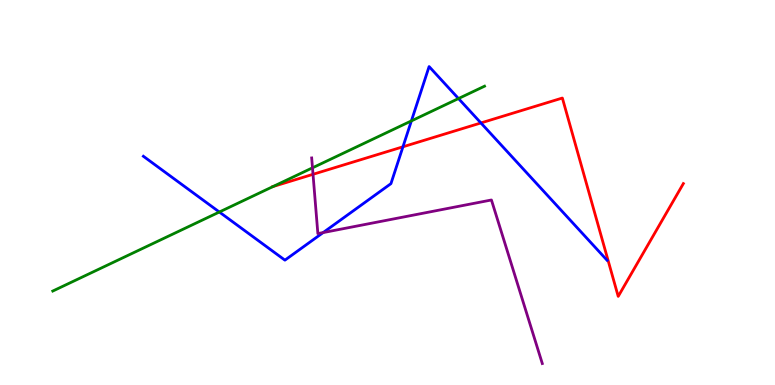[{'lines': ['blue', 'red'], 'intersections': [{'x': 5.2, 'y': 6.19}, {'x': 6.21, 'y': 6.81}]}, {'lines': ['green', 'red'], 'intersections': [{'x': 3.52, 'y': 5.16}]}, {'lines': ['purple', 'red'], 'intersections': [{'x': 4.04, 'y': 5.47}]}, {'lines': ['blue', 'green'], 'intersections': [{'x': 2.83, 'y': 4.49}, {'x': 5.31, 'y': 6.86}, {'x': 5.92, 'y': 7.44}]}, {'lines': ['blue', 'purple'], 'intersections': [{'x': 4.17, 'y': 3.96}]}, {'lines': ['green', 'purple'], 'intersections': [{'x': 4.03, 'y': 5.64}]}]